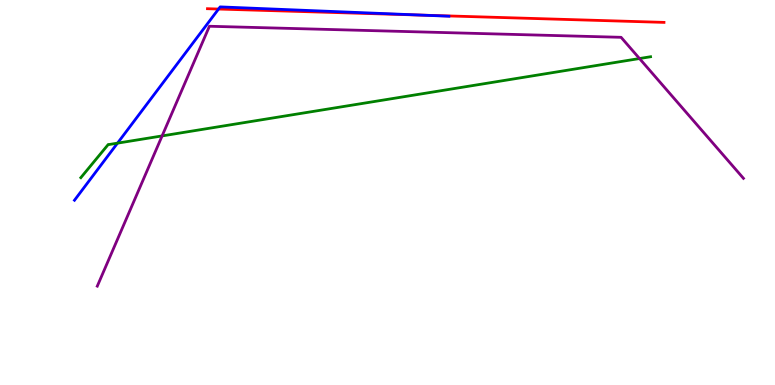[{'lines': ['blue', 'red'], 'intersections': [{'x': 2.82, 'y': 9.77}, {'x': 5.45, 'y': 9.61}]}, {'lines': ['green', 'red'], 'intersections': []}, {'lines': ['purple', 'red'], 'intersections': []}, {'lines': ['blue', 'green'], 'intersections': [{'x': 1.52, 'y': 6.28}]}, {'lines': ['blue', 'purple'], 'intersections': []}, {'lines': ['green', 'purple'], 'intersections': [{'x': 2.09, 'y': 6.47}, {'x': 8.25, 'y': 8.48}]}]